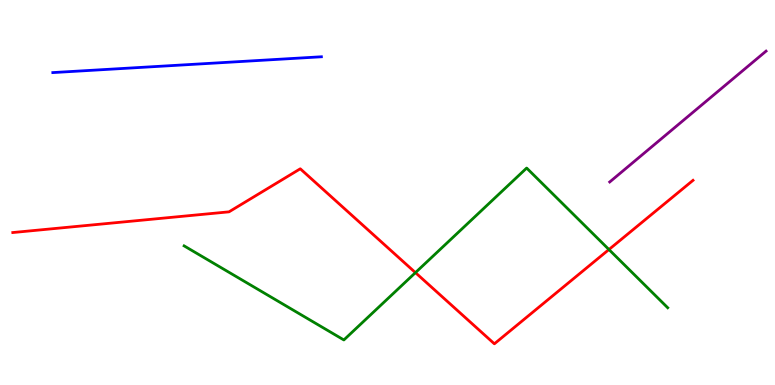[{'lines': ['blue', 'red'], 'intersections': []}, {'lines': ['green', 'red'], 'intersections': [{'x': 5.36, 'y': 2.92}, {'x': 7.86, 'y': 3.52}]}, {'lines': ['purple', 'red'], 'intersections': []}, {'lines': ['blue', 'green'], 'intersections': []}, {'lines': ['blue', 'purple'], 'intersections': []}, {'lines': ['green', 'purple'], 'intersections': []}]